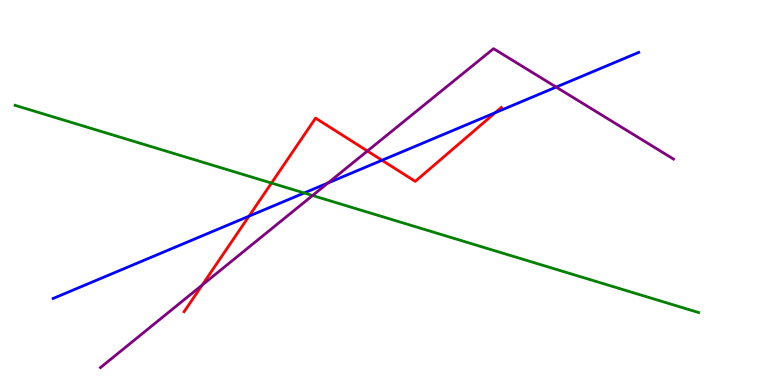[{'lines': ['blue', 'red'], 'intersections': [{'x': 3.21, 'y': 4.39}, {'x': 4.93, 'y': 5.84}, {'x': 6.39, 'y': 7.07}]}, {'lines': ['green', 'red'], 'intersections': [{'x': 3.5, 'y': 5.25}]}, {'lines': ['purple', 'red'], 'intersections': [{'x': 2.61, 'y': 2.6}, {'x': 4.74, 'y': 6.08}]}, {'lines': ['blue', 'green'], 'intersections': [{'x': 3.93, 'y': 4.99}]}, {'lines': ['blue', 'purple'], 'intersections': [{'x': 4.23, 'y': 5.25}, {'x': 7.18, 'y': 7.74}]}, {'lines': ['green', 'purple'], 'intersections': [{'x': 4.03, 'y': 4.92}]}]